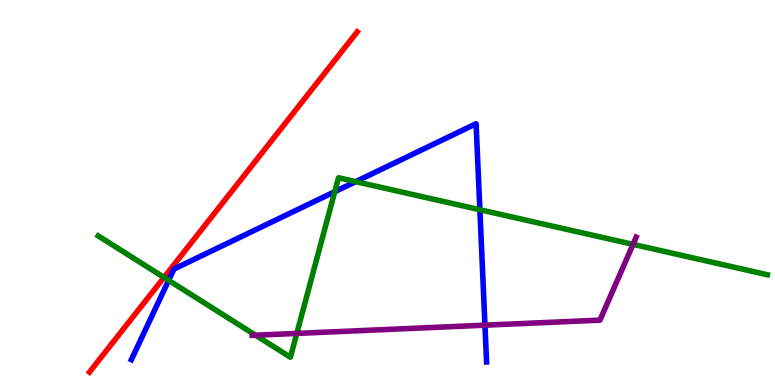[{'lines': ['blue', 'red'], 'intersections': []}, {'lines': ['green', 'red'], 'intersections': [{'x': 2.12, 'y': 2.79}]}, {'lines': ['purple', 'red'], 'intersections': []}, {'lines': ['blue', 'green'], 'intersections': [{'x': 2.18, 'y': 2.72}, {'x': 4.32, 'y': 5.02}, {'x': 4.59, 'y': 5.28}, {'x': 6.19, 'y': 4.55}]}, {'lines': ['blue', 'purple'], 'intersections': [{'x': 6.26, 'y': 1.55}]}, {'lines': ['green', 'purple'], 'intersections': [{'x': 3.3, 'y': 1.29}, {'x': 3.83, 'y': 1.34}, {'x': 8.17, 'y': 3.65}]}]